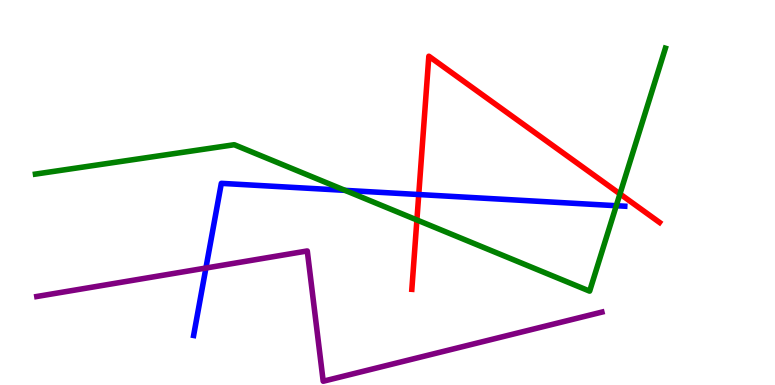[{'lines': ['blue', 'red'], 'intersections': [{'x': 5.4, 'y': 4.95}]}, {'lines': ['green', 'red'], 'intersections': [{'x': 5.38, 'y': 4.29}, {'x': 8.0, 'y': 4.96}]}, {'lines': ['purple', 'red'], 'intersections': []}, {'lines': ['blue', 'green'], 'intersections': [{'x': 4.45, 'y': 5.06}, {'x': 7.95, 'y': 4.66}]}, {'lines': ['blue', 'purple'], 'intersections': [{'x': 2.66, 'y': 3.04}]}, {'lines': ['green', 'purple'], 'intersections': []}]